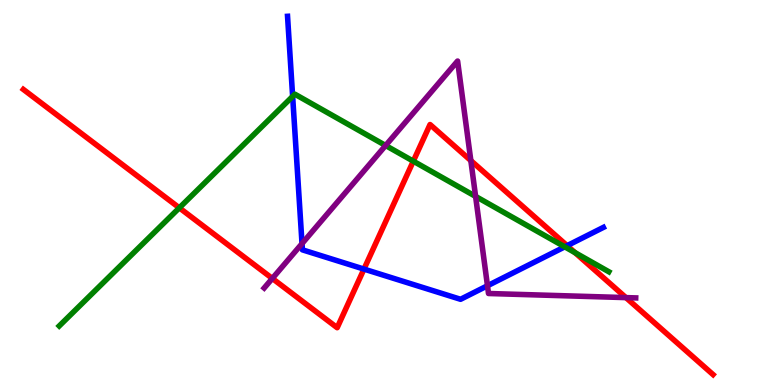[{'lines': ['blue', 'red'], 'intersections': [{'x': 4.7, 'y': 3.01}, {'x': 7.32, 'y': 3.62}]}, {'lines': ['green', 'red'], 'intersections': [{'x': 2.31, 'y': 4.6}, {'x': 5.33, 'y': 5.81}, {'x': 7.42, 'y': 3.44}]}, {'lines': ['purple', 'red'], 'intersections': [{'x': 3.51, 'y': 2.77}, {'x': 6.08, 'y': 5.83}, {'x': 8.08, 'y': 2.27}]}, {'lines': ['blue', 'green'], 'intersections': [{'x': 3.78, 'y': 7.5}, {'x': 7.29, 'y': 3.59}]}, {'lines': ['blue', 'purple'], 'intersections': [{'x': 3.9, 'y': 3.67}, {'x': 6.29, 'y': 2.58}]}, {'lines': ['green', 'purple'], 'intersections': [{'x': 4.98, 'y': 6.22}, {'x': 6.14, 'y': 4.9}]}]